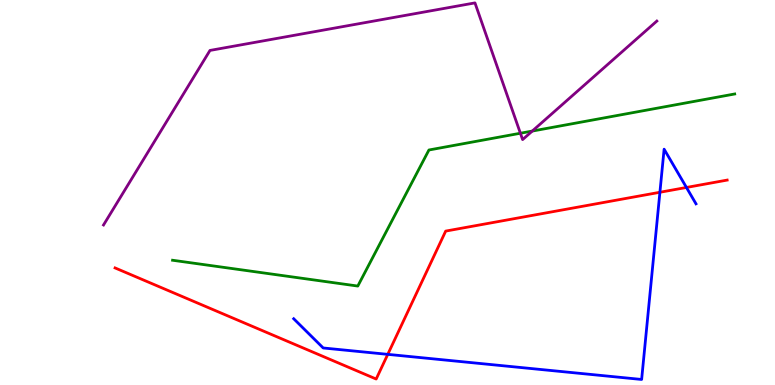[{'lines': ['blue', 'red'], 'intersections': [{'x': 5.0, 'y': 0.796}, {'x': 8.51, 'y': 5.01}, {'x': 8.86, 'y': 5.13}]}, {'lines': ['green', 'red'], 'intersections': []}, {'lines': ['purple', 'red'], 'intersections': []}, {'lines': ['blue', 'green'], 'intersections': []}, {'lines': ['blue', 'purple'], 'intersections': []}, {'lines': ['green', 'purple'], 'intersections': [{'x': 6.71, 'y': 6.54}, {'x': 6.87, 'y': 6.6}]}]